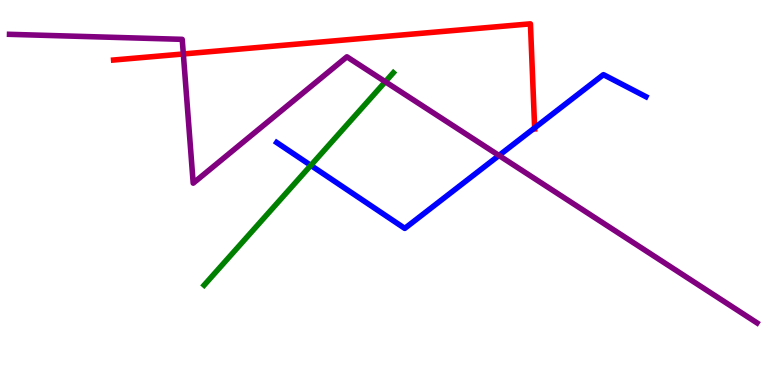[{'lines': ['blue', 'red'], 'intersections': [{'x': 6.9, 'y': 6.68}]}, {'lines': ['green', 'red'], 'intersections': []}, {'lines': ['purple', 'red'], 'intersections': [{'x': 2.37, 'y': 8.6}]}, {'lines': ['blue', 'green'], 'intersections': [{'x': 4.01, 'y': 5.7}]}, {'lines': ['blue', 'purple'], 'intersections': [{'x': 6.44, 'y': 5.96}]}, {'lines': ['green', 'purple'], 'intersections': [{'x': 4.97, 'y': 7.88}]}]